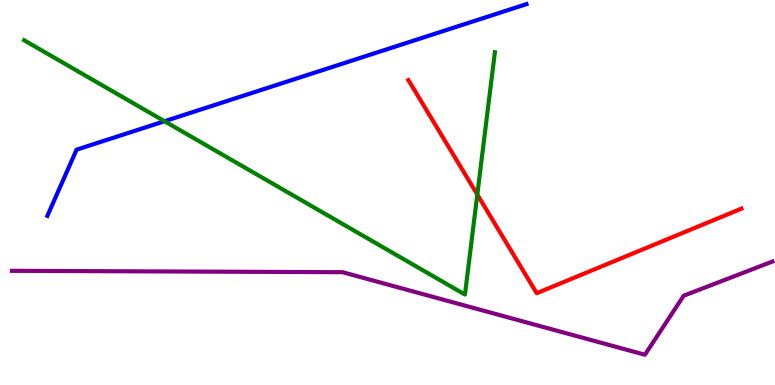[{'lines': ['blue', 'red'], 'intersections': []}, {'lines': ['green', 'red'], 'intersections': [{'x': 6.16, 'y': 4.95}]}, {'lines': ['purple', 'red'], 'intersections': []}, {'lines': ['blue', 'green'], 'intersections': [{'x': 2.12, 'y': 6.85}]}, {'lines': ['blue', 'purple'], 'intersections': []}, {'lines': ['green', 'purple'], 'intersections': []}]